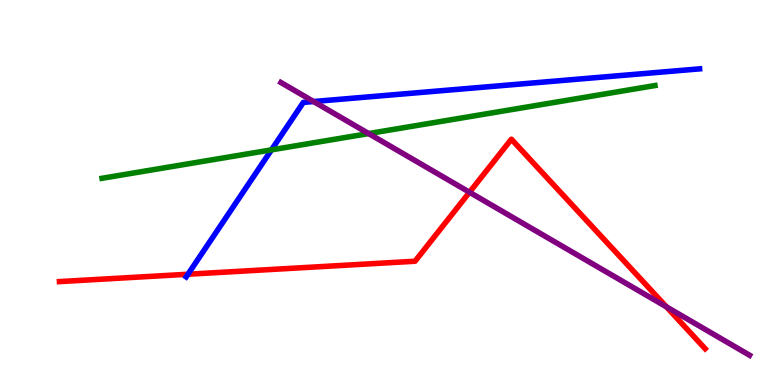[{'lines': ['blue', 'red'], 'intersections': [{'x': 2.43, 'y': 2.88}]}, {'lines': ['green', 'red'], 'intersections': []}, {'lines': ['purple', 'red'], 'intersections': [{'x': 6.06, 'y': 5.01}, {'x': 8.6, 'y': 2.03}]}, {'lines': ['blue', 'green'], 'intersections': [{'x': 3.5, 'y': 6.11}]}, {'lines': ['blue', 'purple'], 'intersections': [{'x': 4.05, 'y': 7.36}]}, {'lines': ['green', 'purple'], 'intersections': [{'x': 4.76, 'y': 6.53}]}]